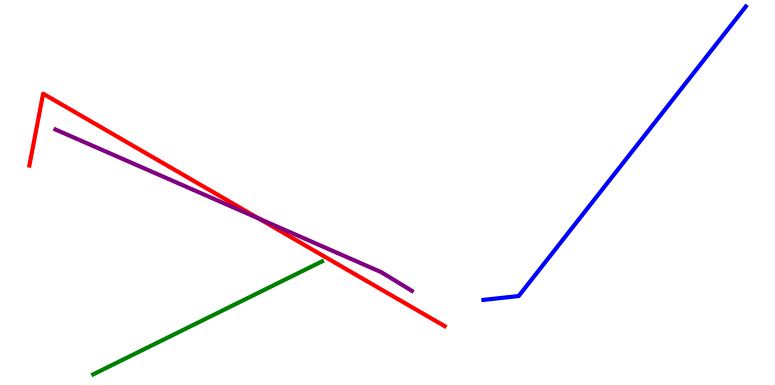[{'lines': ['blue', 'red'], 'intersections': []}, {'lines': ['green', 'red'], 'intersections': []}, {'lines': ['purple', 'red'], 'intersections': [{'x': 3.34, 'y': 4.33}]}, {'lines': ['blue', 'green'], 'intersections': []}, {'lines': ['blue', 'purple'], 'intersections': []}, {'lines': ['green', 'purple'], 'intersections': []}]